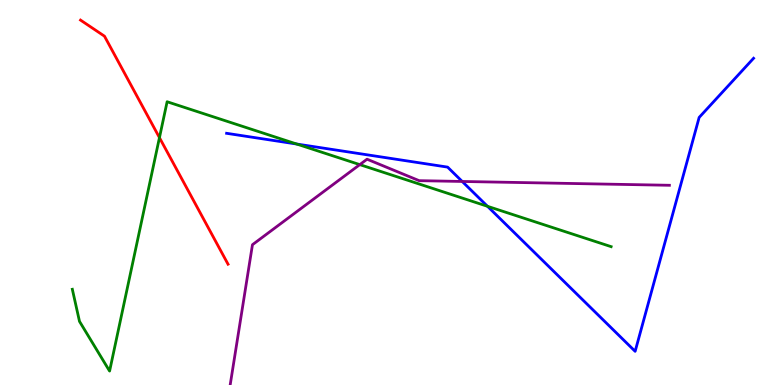[{'lines': ['blue', 'red'], 'intersections': []}, {'lines': ['green', 'red'], 'intersections': [{'x': 2.06, 'y': 6.43}]}, {'lines': ['purple', 'red'], 'intersections': []}, {'lines': ['blue', 'green'], 'intersections': [{'x': 3.83, 'y': 6.26}, {'x': 6.29, 'y': 4.64}]}, {'lines': ['blue', 'purple'], 'intersections': [{'x': 5.96, 'y': 5.29}]}, {'lines': ['green', 'purple'], 'intersections': [{'x': 4.64, 'y': 5.72}]}]